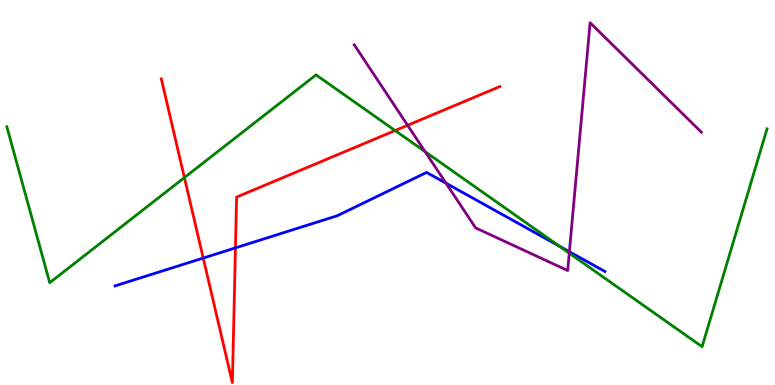[{'lines': ['blue', 'red'], 'intersections': [{'x': 2.62, 'y': 3.3}, {'x': 3.04, 'y': 3.56}]}, {'lines': ['green', 'red'], 'intersections': [{'x': 2.38, 'y': 5.39}, {'x': 5.1, 'y': 6.61}]}, {'lines': ['purple', 'red'], 'intersections': [{'x': 5.26, 'y': 6.75}]}, {'lines': ['blue', 'green'], 'intersections': [{'x': 7.22, 'y': 3.61}]}, {'lines': ['blue', 'purple'], 'intersections': [{'x': 5.75, 'y': 5.24}, {'x': 7.35, 'y': 3.46}]}, {'lines': ['green', 'purple'], 'intersections': [{'x': 5.48, 'y': 6.06}, {'x': 7.35, 'y': 3.42}]}]